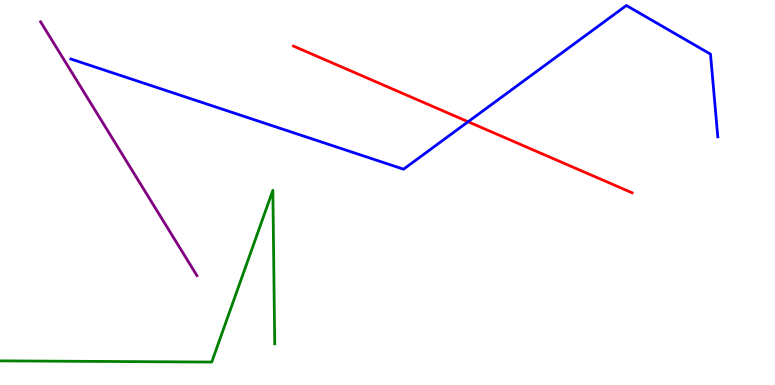[{'lines': ['blue', 'red'], 'intersections': [{'x': 6.04, 'y': 6.84}]}, {'lines': ['green', 'red'], 'intersections': []}, {'lines': ['purple', 'red'], 'intersections': []}, {'lines': ['blue', 'green'], 'intersections': []}, {'lines': ['blue', 'purple'], 'intersections': []}, {'lines': ['green', 'purple'], 'intersections': []}]